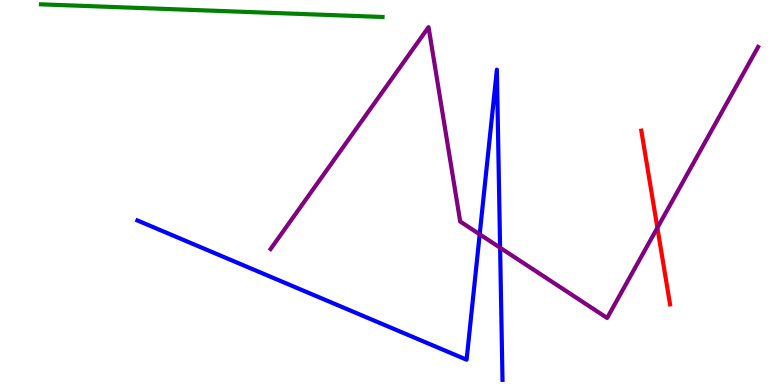[{'lines': ['blue', 'red'], 'intersections': []}, {'lines': ['green', 'red'], 'intersections': []}, {'lines': ['purple', 'red'], 'intersections': [{'x': 8.48, 'y': 4.08}]}, {'lines': ['blue', 'green'], 'intersections': []}, {'lines': ['blue', 'purple'], 'intersections': [{'x': 6.19, 'y': 3.91}, {'x': 6.45, 'y': 3.57}]}, {'lines': ['green', 'purple'], 'intersections': []}]